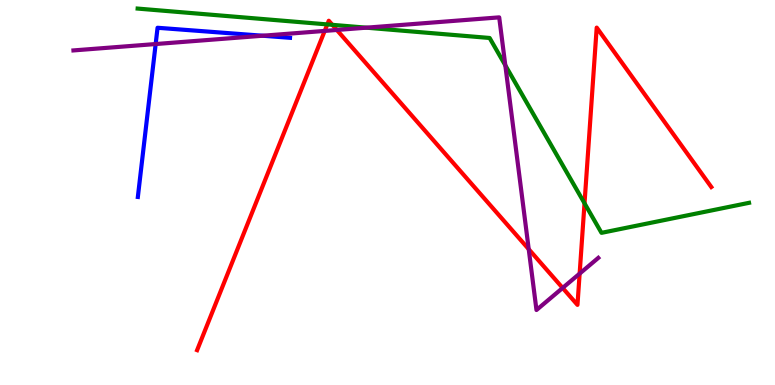[{'lines': ['blue', 'red'], 'intersections': []}, {'lines': ['green', 'red'], 'intersections': [{'x': 4.22, 'y': 9.37}, {'x': 4.29, 'y': 9.35}, {'x': 7.54, 'y': 4.72}]}, {'lines': ['purple', 'red'], 'intersections': [{'x': 4.19, 'y': 9.2}, {'x': 4.35, 'y': 9.22}, {'x': 6.82, 'y': 3.53}, {'x': 7.26, 'y': 2.52}, {'x': 7.48, 'y': 2.89}]}, {'lines': ['blue', 'green'], 'intersections': []}, {'lines': ['blue', 'purple'], 'intersections': [{'x': 2.01, 'y': 8.86}, {'x': 3.39, 'y': 9.07}]}, {'lines': ['green', 'purple'], 'intersections': [{'x': 4.73, 'y': 9.28}, {'x': 6.52, 'y': 8.3}]}]